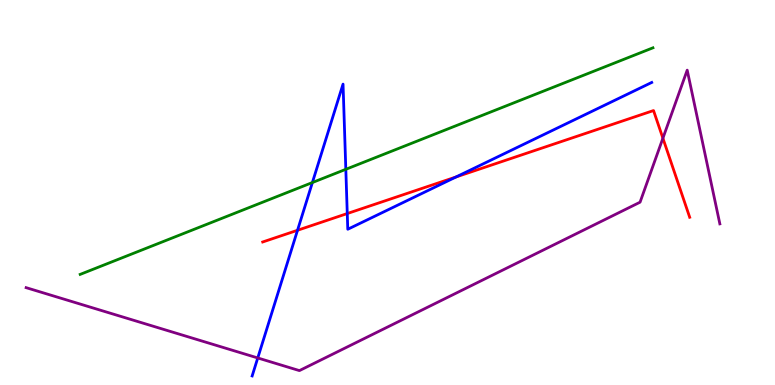[{'lines': ['blue', 'red'], 'intersections': [{'x': 3.84, 'y': 4.02}, {'x': 4.48, 'y': 4.45}, {'x': 5.88, 'y': 5.4}]}, {'lines': ['green', 'red'], 'intersections': []}, {'lines': ['purple', 'red'], 'intersections': [{'x': 8.55, 'y': 6.41}]}, {'lines': ['blue', 'green'], 'intersections': [{'x': 4.03, 'y': 5.26}, {'x': 4.46, 'y': 5.6}]}, {'lines': ['blue', 'purple'], 'intersections': [{'x': 3.33, 'y': 0.702}]}, {'lines': ['green', 'purple'], 'intersections': []}]